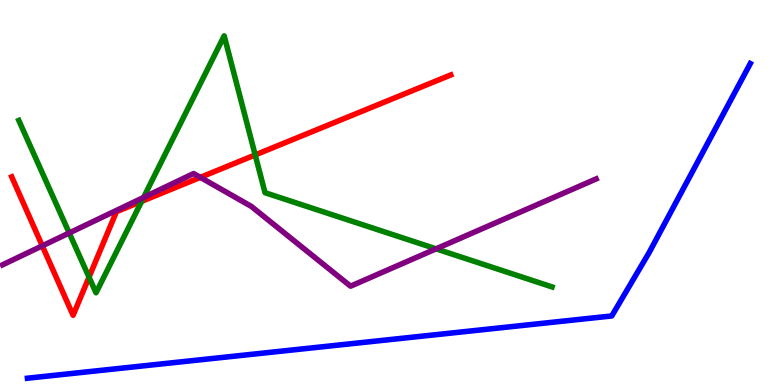[{'lines': ['blue', 'red'], 'intersections': []}, {'lines': ['green', 'red'], 'intersections': [{'x': 1.15, 'y': 2.8}, {'x': 1.83, 'y': 4.77}, {'x': 3.29, 'y': 5.98}]}, {'lines': ['purple', 'red'], 'intersections': [{'x': 0.546, 'y': 3.61}, {'x': 2.59, 'y': 5.39}]}, {'lines': ['blue', 'green'], 'intersections': []}, {'lines': ['blue', 'purple'], 'intersections': []}, {'lines': ['green', 'purple'], 'intersections': [{'x': 0.893, 'y': 3.95}, {'x': 1.85, 'y': 4.87}, {'x': 5.63, 'y': 3.54}]}]